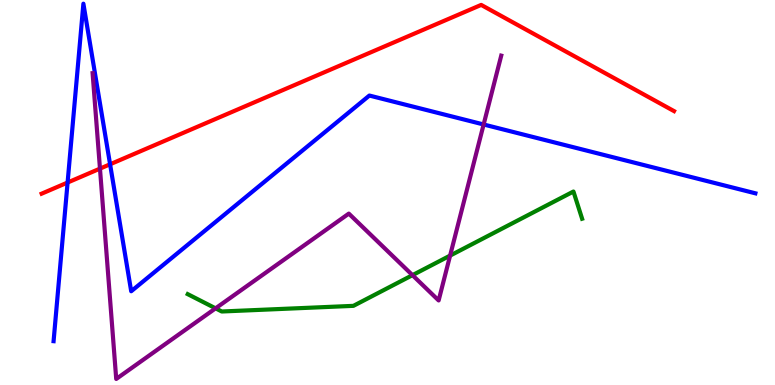[{'lines': ['blue', 'red'], 'intersections': [{'x': 0.872, 'y': 5.26}, {'x': 1.42, 'y': 5.73}]}, {'lines': ['green', 'red'], 'intersections': []}, {'lines': ['purple', 'red'], 'intersections': [{'x': 1.29, 'y': 5.62}]}, {'lines': ['blue', 'green'], 'intersections': []}, {'lines': ['blue', 'purple'], 'intersections': [{'x': 6.24, 'y': 6.77}]}, {'lines': ['green', 'purple'], 'intersections': [{'x': 2.78, 'y': 1.99}, {'x': 5.32, 'y': 2.85}, {'x': 5.81, 'y': 3.36}]}]